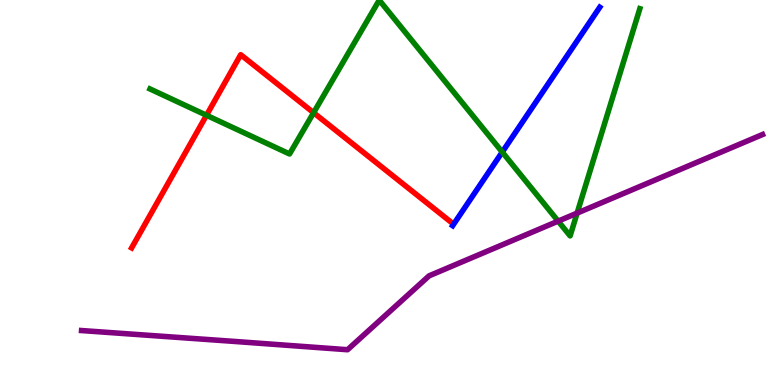[{'lines': ['blue', 'red'], 'intersections': []}, {'lines': ['green', 'red'], 'intersections': [{'x': 2.66, 'y': 7.01}, {'x': 4.05, 'y': 7.07}]}, {'lines': ['purple', 'red'], 'intersections': []}, {'lines': ['blue', 'green'], 'intersections': [{'x': 6.48, 'y': 6.05}]}, {'lines': ['blue', 'purple'], 'intersections': []}, {'lines': ['green', 'purple'], 'intersections': [{'x': 7.2, 'y': 4.26}, {'x': 7.45, 'y': 4.46}]}]